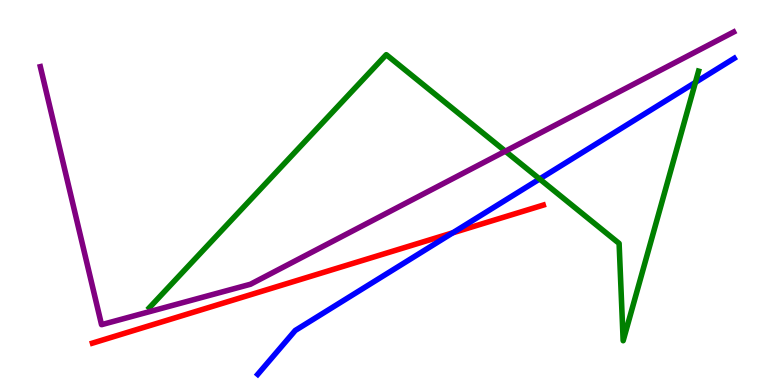[{'lines': ['blue', 'red'], 'intersections': [{'x': 5.84, 'y': 3.95}]}, {'lines': ['green', 'red'], 'intersections': []}, {'lines': ['purple', 'red'], 'intersections': []}, {'lines': ['blue', 'green'], 'intersections': [{'x': 6.96, 'y': 5.35}, {'x': 8.97, 'y': 7.86}]}, {'lines': ['blue', 'purple'], 'intersections': []}, {'lines': ['green', 'purple'], 'intersections': [{'x': 6.52, 'y': 6.07}]}]